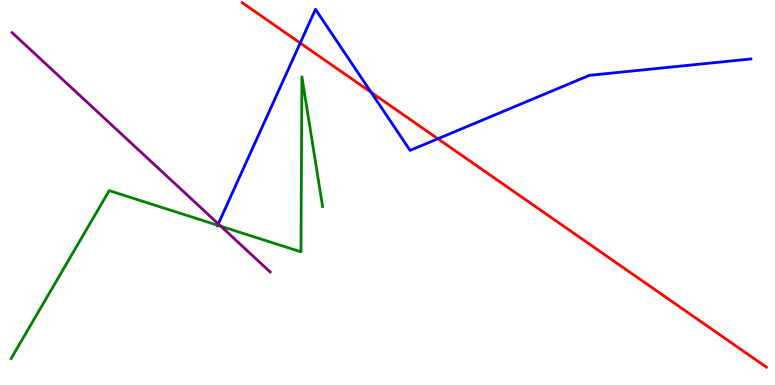[{'lines': ['blue', 'red'], 'intersections': [{'x': 3.87, 'y': 8.88}, {'x': 4.79, 'y': 7.6}, {'x': 5.65, 'y': 6.4}]}, {'lines': ['green', 'red'], 'intersections': []}, {'lines': ['purple', 'red'], 'intersections': []}, {'lines': ['blue', 'green'], 'intersections': [{'x': 2.81, 'y': 4.15}]}, {'lines': ['blue', 'purple'], 'intersections': [{'x': 2.82, 'y': 4.18}]}, {'lines': ['green', 'purple'], 'intersections': [{'x': 2.85, 'y': 4.12}]}]